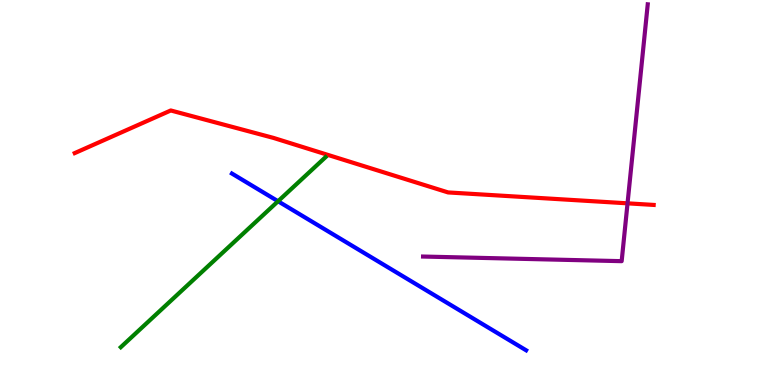[{'lines': ['blue', 'red'], 'intersections': []}, {'lines': ['green', 'red'], 'intersections': []}, {'lines': ['purple', 'red'], 'intersections': [{'x': 8.1, 'y': 4.72}]}, {'lines': ['blue', 'green'], 'intersections': [{'x': 3.59, 'y': 4.77}]}, {'lines': ['blue', 'purple'], 'intersections': []}, {'lines': ['green', 'purple'], 'intersections': []}]